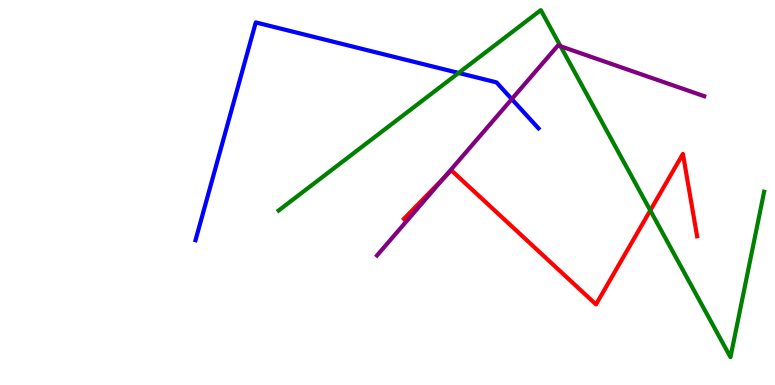[{'lines': ['blue', 'red'], 'intersections': []}, {'lines': ['green', 'red'], 'intersections': [{'x': 8.39, 'y': 4.53}]}, {'lines': ['purple', 'red'], 'intersections': [{'x': 5.72, 'y': 5.37}]}, {'lines': ['blue', 'green'], 'intersections': [{'x': 5.92, 'y': 8.11}]}, {'lines': ['blue', 'purple'], 'intersections': [{'x': 6.6, 'y': 7.43}]}, {'lines': ['green', 'purple'], 'intersections': [{'x': 7.23, 'y': 8.8}]}]